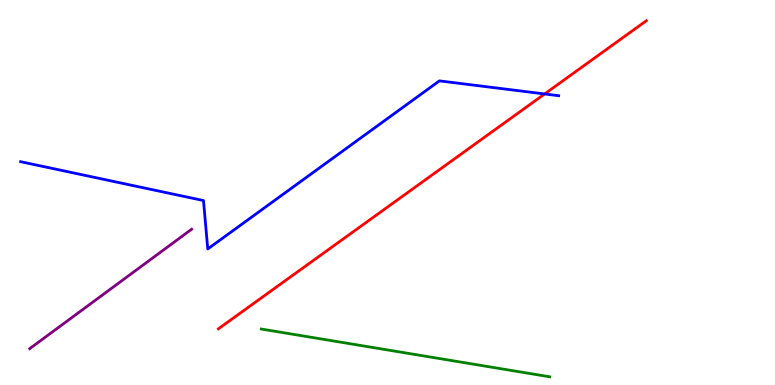[{'lines': ['blue', 'red'], 'intersections': [{'x': 7.03, 'y': 7.56}]}, {'lines': ['green', 'red'], 'intersections': []}, {'lines': ['purple', 'red'], 'intersections': []}, {'lines': ['blue', 'green'], 'intersections': []}, {'lines': ['blue', 'purple'], 'intersections': []}, {'lines': ['green', 'purple'], 'intersections': []}]